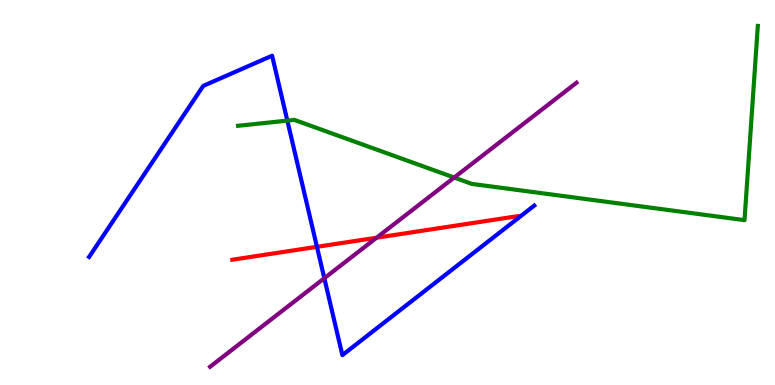[{'lines': ['blue', 'red'], 'intersections': [{'x': 4.09, 'y': 3.59}]}, {'lines': ['green', 'red'], 'intersections': []}, {'lines': ['purple', 'red'], 'intersections': [{'x': 4.86, 'y': 3.83}]}, {'lines': ['blue', 'green'], 'intersections': [{'x': 3.71, 'y': 6.87}]}, {'lines': ['blue', 'purple'], 'intersections': [{'x': 4.18, 'y': 2.77}]}, {'lines': ['green', 'purple'], 'intersections': [{'x': 5.86, 'y': 5.39}]}]